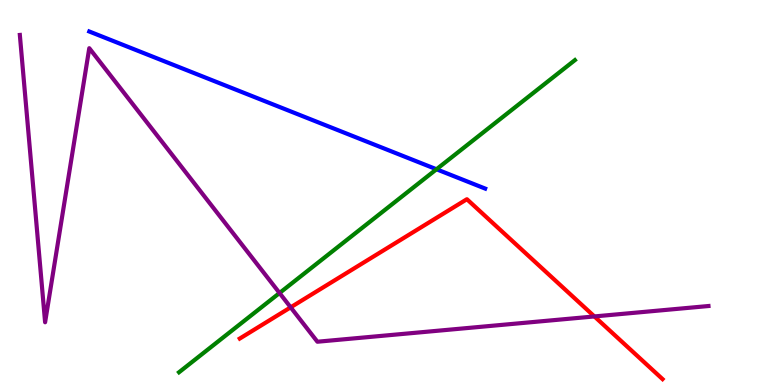[{'lines': ['blue', 'red'], 'intersections': []}, {'lines': ['green', 'red'], 'intersections': []}, {'lines': ['purple', 'red'], 'intersections': [{'x': 3.75, 'y': 2.02}, {'x': 7.67, 'y': 1.78}]}, {'lines': ['blue', 'green'], 'intersections': [{'x': 5.63, 'y': 5.6}]}, {'lines': ['blue', 'purple'], 'intersections': []}, {'lines': ['green', 'purple'], 'intersections': [{'x': 3.61, 'y': 2.39}]}]